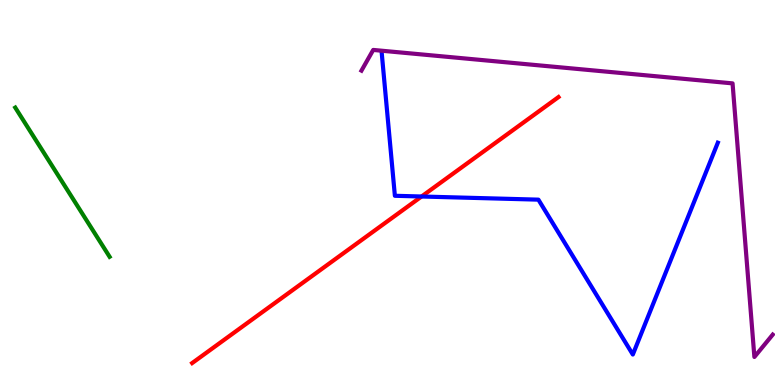[{'lines': ['blue', 'red'], 'intersections': [{'x': 5.44, 'y': 4.9}]}, {'lines': ['green', 'red'], 'intersections': []}, {'lines': ['purple', 'red'], 'intersections': []}, {'lines': ['blue', 'green'], 'intersections': []}, {'lines': ['blue', 'purple'], 'intersections': []}, {'lines': ['green', 'purple'], 'intersections': []}]